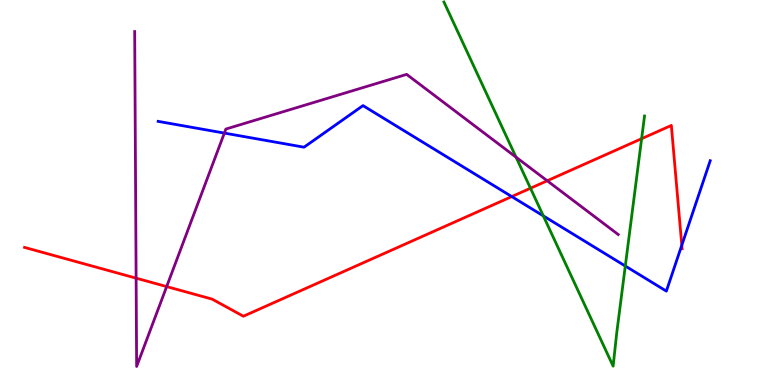[{'lines': ['blue', 'red'], 'intersections': [{'x': 6.6, 'y': 4.89}, {'x': 8.8, 'y': 3.63}]}, {'lines': ['green', 'red'], 'intersections': [{'x': 6.84, 'y': 5.11}, {'x': 8.28, 'y': 6.4}]}, {'lines': ['purple', 'red'], 'intersections': [{'x': 1.76, 'y': 2.77}, {'x': 2.15, 'y': 2.56}, {'x': 7.06, 'y': 5.3}]}, {'lines': ['blue', 'green'], 'intersections': [{'x': 7.01, 'y': 4.39}, {'x': 8.07, 'y': 3.09}]}, {'lines': ['blue', 'purple'], 'intersections': [{'x': 2.89, 'y': 6.54}]}, {'lines': ['green', 'purple'], 'intersections': [{'x': 6.66, 'y': 5.92}]}]